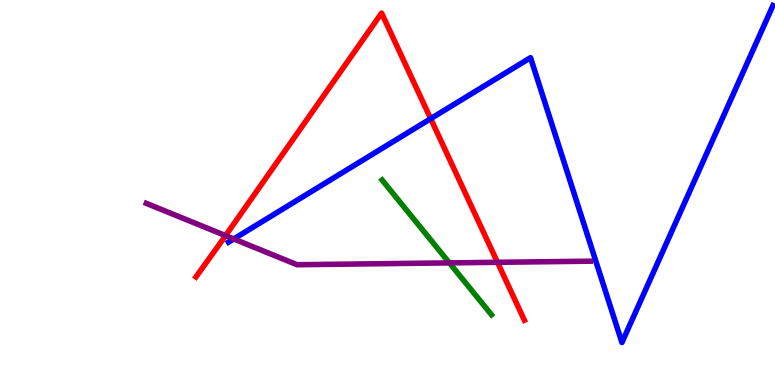[{'lines': ['blue', 'red'], 'intersections': [{'x': 5.56, 'y': 6.92}]}, {'lines': ['green', 'red'], 'intersections': []}, {'lines': ['purple', 'red'], 'intersections': [{'x': 2.91, 'y': 3.88}, {'x': 6.42, 'y': 3.19}]}, {'lines': ['blue', 'green'], 'intersections': []}, {'lines': ['blue', 'purple'], 'intersections': [{'x': 3.02, 'y': 3.79}]}, {'lines': ['green', 'purple'], 'intersections': [{'x': 5.8, 'y': 3.17}]}]